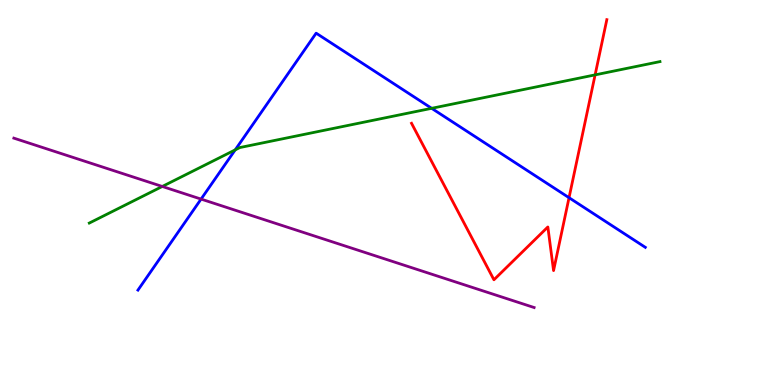[{'lines': ['blue', 'red'], 'intersections': [{'x': 7.34, 'y': 4.86}]}, {'lines': ['green', 'red'], 'intersections': [{'x': 7.68, 'y': 8.06}]}, {'lines': ['purple', 'red'], 'intersections': []}, {'lines': ['blue', 'green'], 'intersections': [{'x': 3.03, 'y': 6.11}, {'x': 5.57, 'y': 7.19}]}, {'lines': ['blue', 'purple'], 'intersections': [{'x': 2.59, 'y': 4.83}]}, {'lines': ['green', 'purple'], 'intersections': [{'x': 2.09, 'y': 5.16}]}]